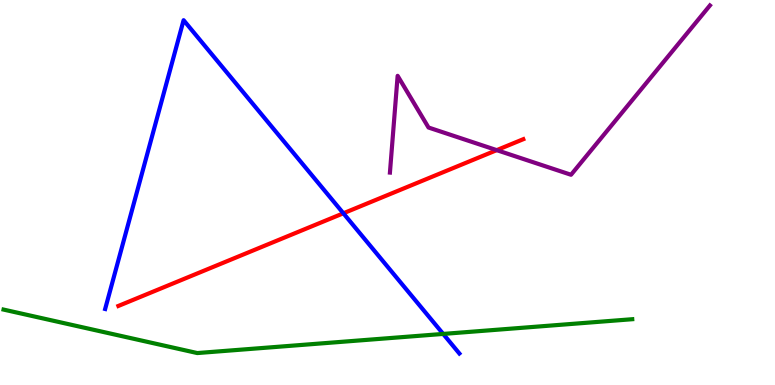[{'lines': ['blue', 'red'], 'intersections': [{'x': 4.43, 'y': 4.46}]}, {'lines': ['green', 'red'], 'intersections': []}, {'lines': ['purple', 'red'], 'intersections': [{'x': 6.41, 'y': 6.1}]}, {'lines': ['blue', 'green'], 'intersections': [{'x': 5.72, 'y': 1.33}]}, {'lines': ['blue', 'purple'], 'intersections': []}, {'lines': ['green', 'purple'], 'intersections': []}]